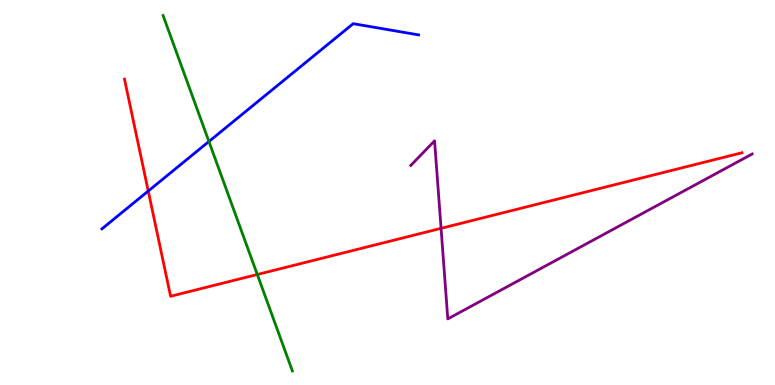[{'lines': ['blue', 'red'], 'intersections': [{'x': 1.91, 'y': 5.04}]}, {'lines': ['green', 'red'], 'intersections': [{'x': 3.32, 'y': 2.87}]}, {'lines': ['purple', 'red'], 'intersections': [{'x': 5.69, 'y': 4.07}]}, {'lines': ['blue', 'green'], 'intersections': [{'x': 2.7, 'y': 6.32}]}, {'lines': ['blue', 'purple'], 'intersections': []}, {'lines': ['green', 'purple'], 'intersections': []}]